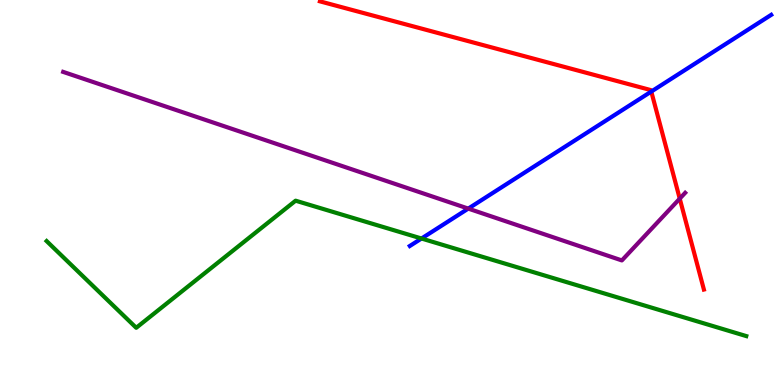[{'lines': ['blue', 'red'], 'intersections': [{'x': 8.4, 'y': 7.62}]}, {'lines': ['green', 'red'], 'intersections': []}, {'lines': ['purple', 'red'], 'intersections': [{'x': 8.77, 'y': 4.84}]}, {'lines': ['blue', 'green'], 'intersections': [{'x': 5.44, 'y': 3.8}]}, {'lines': ['blue', 'purple'], 'intersections': [{'x': 6.04, 'y': 4.58}]}, {'lines': ['green', 'purple'], 'intersections': []}]